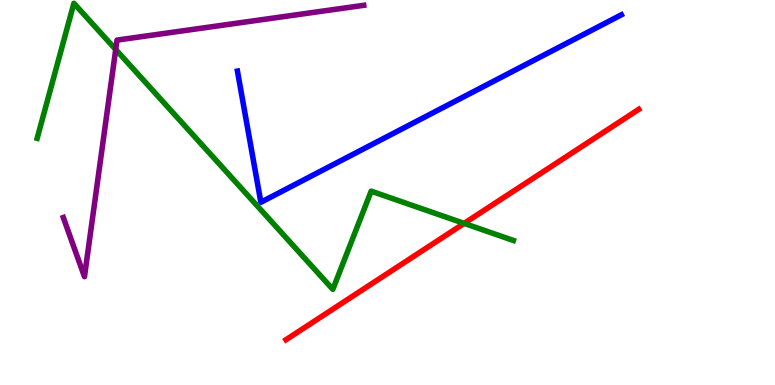[{'lines': ['blue', 'red'], 'intersections': []}, {'lines': ['green', 'red'], 'intersections': [{'x': 5.99, 'y': 4.2}]}, {'lines': ['purple', 'red'], 'intersections': []}, {'lines': ['blue', 'green'], 'intersections': []}, {'lines': ['blue', 'purple'], 'intersections': []}, {'lines': ['green', 'purple'], 'intersections': [{'x': 1.49, 'y': 8.71}]}]